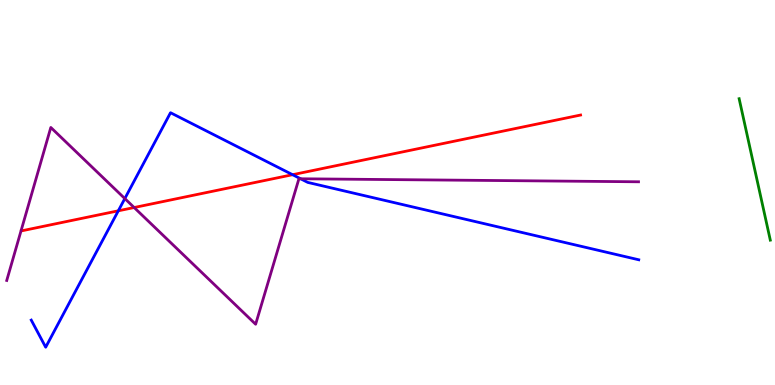[{'lines': ['blue', 'red'], 'intersections': [{'x': 1.53, 'y': 4.52}, {'x': 3.78, 'y': 5.46}]}, {'lines': ['green', 'red'], 'intersections': []}, {'lines': ['purple', 'red'], 'intersections': [{'x': 1.73, 'y': 4.61}]}, {'lines': ['blue', 'green'], 'intersections': []}, {'lines': ['blue', 'purple'], 'intersections': [{'x': 1.61, 'y': 4.84}, {'x': 3.88, 'y': 5.36}]}, {'lines': ['green', 'purple'], 'intersections': []}]